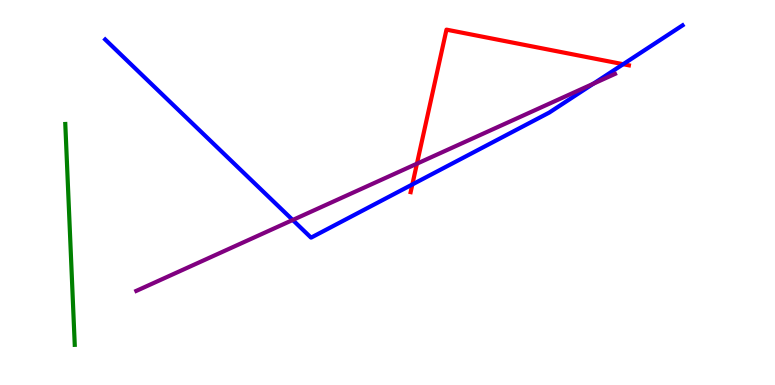[{'lines': ['blue', 'red'], 'intersections': [{'x': 5.32, 'y': 5.21}, {'x': 8.04, 'y': 8.33}]}, {'lines': ['green', 'red'], 'intersections': []}, {'lines': ['purple', 'red'], 'intersections': [{'x': 5.38, 'y': 5.75}]}, {'lines': ['blue', 'green'], 'intersections': []}, {'lines': ['blue', 'purple'], 'intersections': [{'x': 3.78, 'y': 4.29}, {'x': 7.66, 'y': 7.83}]}, {'lines': ['green', 'purple'], 'intersections': []}]